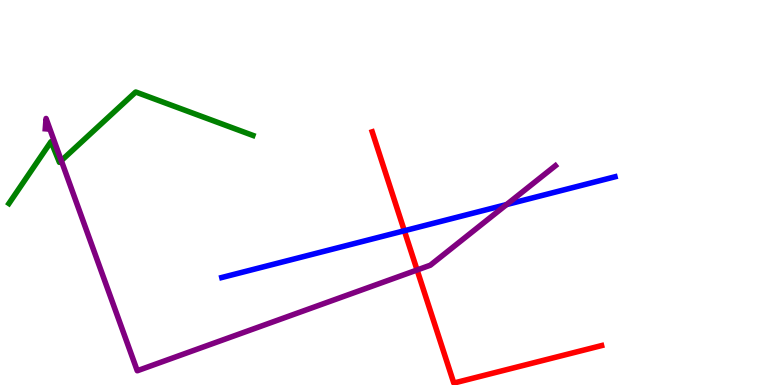[{'lines': ['blue', 'red'], 'intersections': [{'x': 5.22, 'y': 4.01}]}, {'lines': ['green', 'red'], 'intersections': []}, {'lines': ['purple', 'red'], 'intersections': [{'x': 5.38, 'y': 2.99}]}, {'lines': ['blue', 'green'], 'intersections': []}, {'lines': ['blue', 'purple'], 'intersections': [{'x': 6.54, 'y': 4.69}]}, {'lines': ['green', 'purple'], 'intersections': [{'x': 0.791, 'y': 5.83}]}]